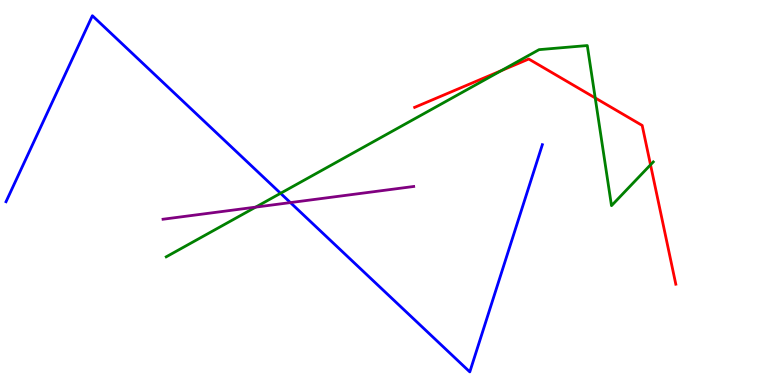[{'lines': ['blue', 'red'], 'intersections': []}, {'lines': ['green', 'red'], 'intersections': [{'x': 6.47, 'y': 8.16}, {'x': 7.68, 'y': 7.46}, {'x': 8.39, 'y': 5.72}]}, {'lines': ['purple', 'red'], 'intersections': []}, {'lines': ['blue', 'green'], 'intersections': [{'x': 3.62, 'y': 4.98}]}, {'lines': ['blue', 'purple'], 'intersections': [{'x': 3.75, 'y': 4.74}]}, {'lines': ['green', 'purple'], 'intersections': [{'x': 3.3, 'y': 4.62}]}]